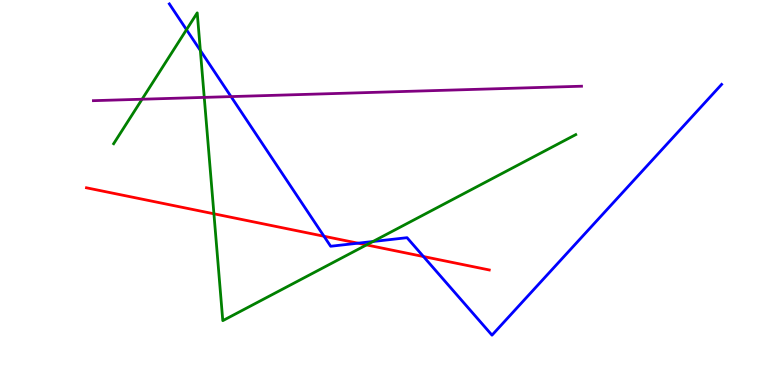[{'lines': ['blue', 'red'], 'intersections': [{'x': 4.18, 'y': 3.86}, {'x': 4.62, 'y': 3.68}, {'x': 5.46, 'y': 3.34}]}, {'lines': ['green', 'red'], 'intersections': [{'x': 2.76, 'y': 4.45}, {'x': 4.73, 'y': 3.64}]}, {'lines': ['purple', 'red'], 'intersections': []}, {'lines': ['blue', 'green'], 'intersections': [{'x': 2.41, 'y': 9.23}, {'x': 2.59, 'y': 8.69}, {'x': 4.81, 'y': 3.73}]}, {'lines': ['blue', 'purple'], 'intersections': [{'x': 2.98, 'y': 7.49}]}, {'lines': ['green', 'purple'], 'intersections': [{'x': 1.83, 'y': 7.42}, {'x': 2.64, 'y': 7.47}]}]